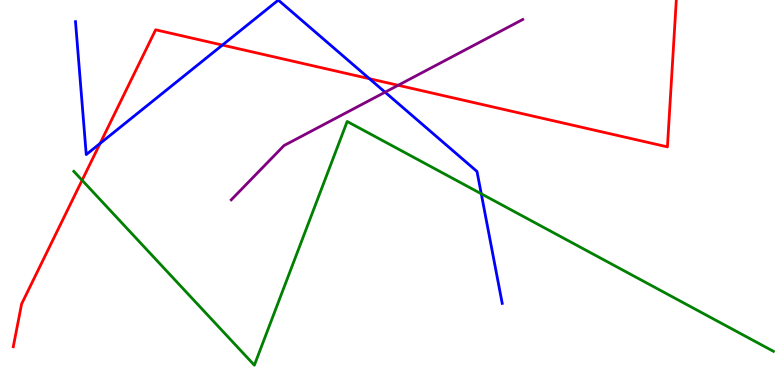[{'lines': ['blue', 'red'], 'intersections': [{'x': 1.29, 'y': 6.27}, {'x': 2.87, 'y': 8.83}, {'x': 4.77, 'y': 7.96}]}, {'lines': ['green', 'red'], 'intersections': [{'x': 1.06, 'y': 5.32}]}, {'lines': ['purple', 'red'], 'intersections': [{'x': 5.14, 'y': 7.79}]}, {'lines': ['blue', 'green'], 'intersections': [{'x': 6.21, 'y': 4.97}]}, {'lines': ['blue', 'purple'], 'intersections': [{'x': 4.97, 'y': 7.61}]}, {'lines': ['green', 'purple'], 'intersections': []}]